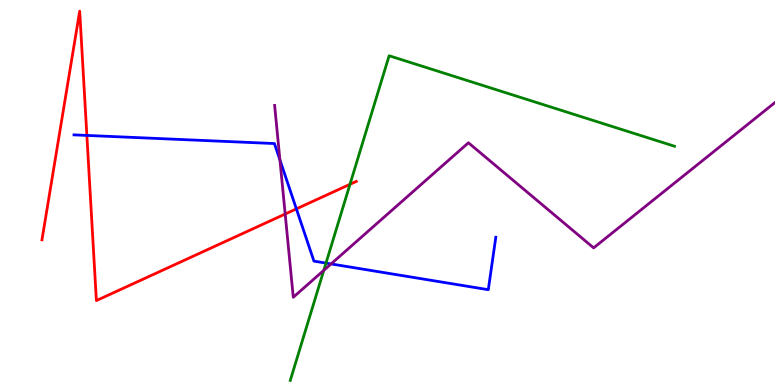[{'lines': ['blue', 'red'], 'intersections': [{'x': 1.12, 'y': 6.48}, {'x': 3.82, 'y': 4.57}]}, {'lines': ['green', 'red'], 'intersections': [{'x': 4.52, 'y': 5.21}]}, {'lines': ['purple', 'red'], 'intersections': [{'x': 3.68, 'y': 4.44}]}, {'lines': ['blue', 'green'], 'intersections': [{'x': 4.21, 'y': 3.17}]}, {'lines': ['blue', 'purple'], 'intersections': [{'x': 3.61, 'y': 5.85}, {'x': 4.27, 'y': 3.14}]}, {'lines': ['green', 'purple'], 'intersections': [{'x': 4.18, 'y': 2.98}]}]